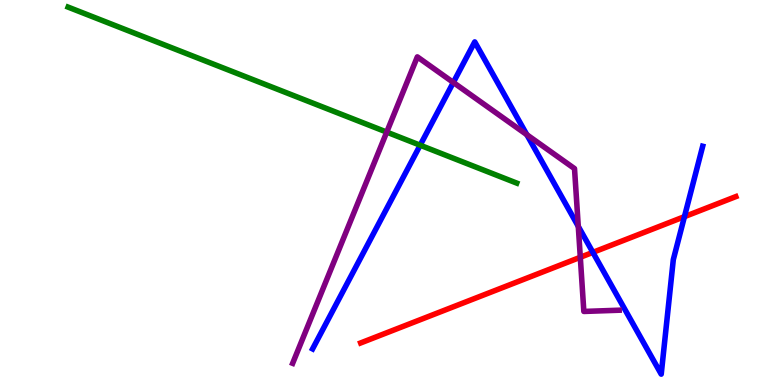[{'lines': ['blue', 'red'], 'intersections': [{'x': 7.65, 'y': 3.44}, {'x': 8.83, 'y': 4.37}]}, {'lines': ['green', 'red'], 'intersections': []}, {'lines': ['purple', 'red'], 'intersections': [{'x': 7.49, 'y': 3.32}]}, {'lines': ['blue', 'green'], 'intersections': [{'x': 5.42, 'y': 6.23}]}, {'lines': ['blue', 'purple'], 'intersections': [{'x': 5.85, 'y': 7.86}, {'x': 6.8, 'y': 6.5}, {'x': 7.46, 'y': 4.12}]}, {'lines': ['green', 'purple'], 'intersections': [{'x': 4.99, 'y': 6.57}]}]